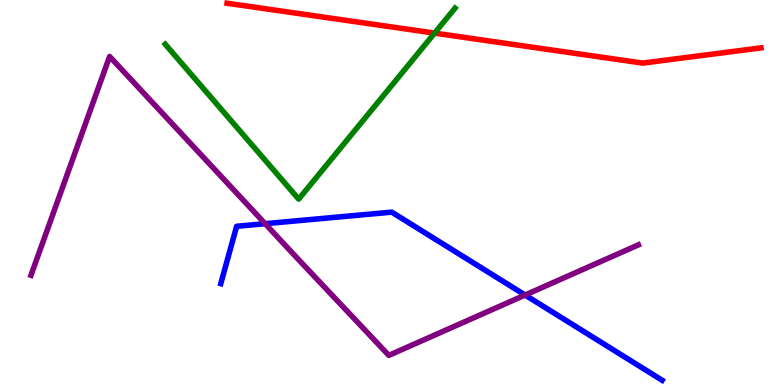[{'lines': ['blue', 'red'], 'intersections': []}, {'lines': ['green', 'red'], 'intersections': [{'x': 5.61, 'y': 9.14}]}, {'lines': ['purple', 'red'], 'intersections': []}, {'lines': ['blue', 'green'], 'intersections': []}, {'lines': ['blue', 'purple'], 'intersections': [{'x': 3.42, 'y': 4.19}, {'x': 6.78, 'y': 2.34}]}, {'lines': ['green', 'purple'], 'intersections': []}]